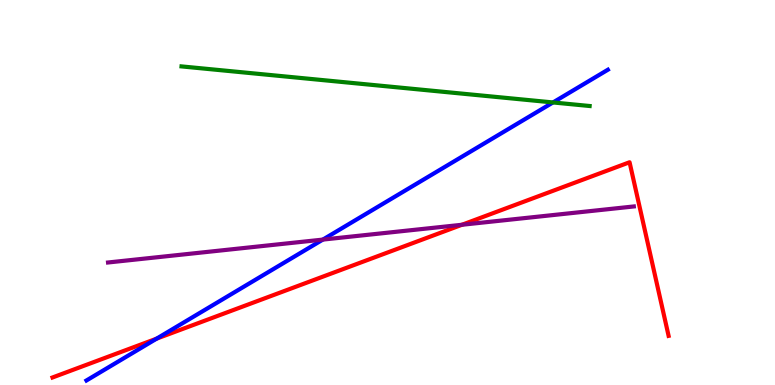[{'lines': ['blue', 'red'], 'intersections': [{'x': 2.02, 'y': 1.2}]}, {'lines': ['green', 'red'], 'intersections': []}, {'lines': ['purple', 'red'], 'intersections': [{'x': 5.96, 'y': 4.16}]}, {'lines': ['blue', 'green'], 'intersections': [{'x': 7.14, 'y': 7.34}]}, {'lines': ['blue', 'purple'], 'intersections': [{'x': 4.17, 'y': 3.78}]}, {'lines': ['green', 'purple'], 'intersections': []}]